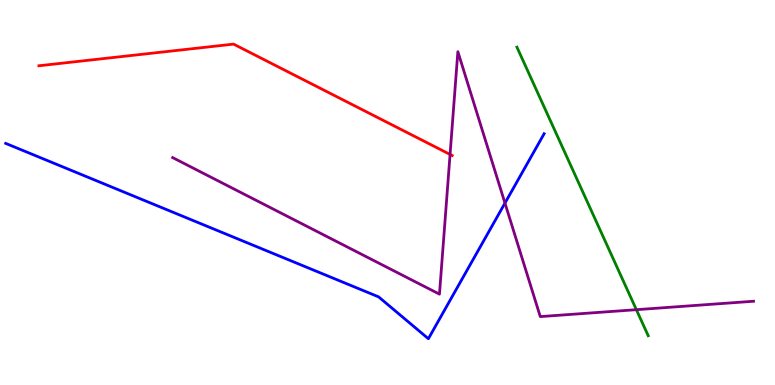[{'lines': ['blue', 'red'], 'intersections': []}, {'lines': ['green', 'red'], 'intersections': []}, {'lines': ['purple', 'red'], 'intersections': [{'x': 5.81, 'y': 5.99}]}, {'lines': ['blue', 'green'], 'intersections': []}, {'lines': ['blue', 'purple'], 'intersections': [{'x': 6.52, 'y': 4.72}]}, {'lines': ['green', 'purple'], 'intersections': [{'x': 8.21, 'y': 1.96}]}]